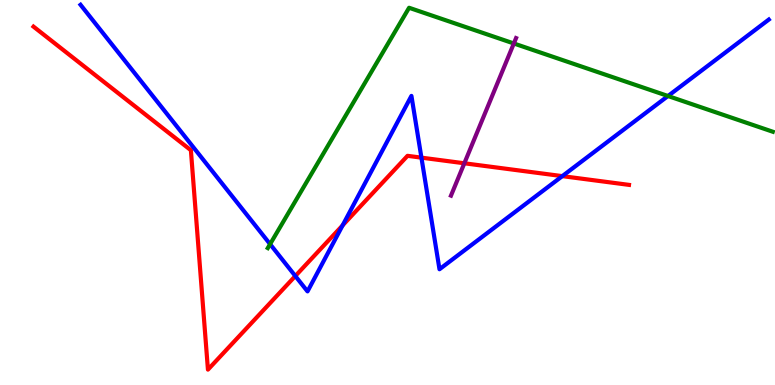[{'lines': ['blue', 'red'], 'intersections': [{'x': 3.81, 'y': 2.83}, {'x': 4.42, 'y': 4.15}, {'x': 5.44, 'y': 5.91}, {'x': 7.26, 'y': 5.43}]}, {'lines': ['green', 'red'], 'intersections': []}, {'lines': ['purple', 'red'], 'intersections': [{'x': 5.99, 'y': 5.76}]}, {'lines': ['blue', 'green'], 'intersections': [{'x': 3.49, 'y': 3.66}, {'x': 8.62, 'y': 7.51}]}, {'lines': ['blue', 'purple'], 'intersections': []}, {'lines': ['green', 'purple'], 'intersections': [{'x': 6.63, 'y': 8.87}]}]